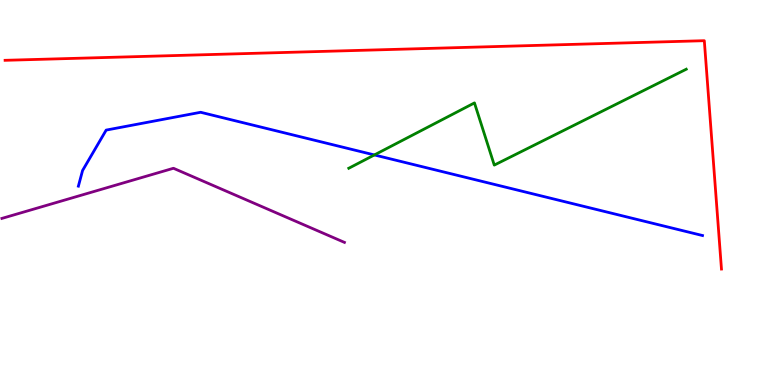[{'lines': ['blue', 'red'], 'intersections': []}, {'lines': ['green', 'red'], 'intersections': []}, {'lines': ['purple', 'red'], 'intersections': []}, {'lines': ['blue', 'green'], 'intersections': [{'x': 4.83, 'y': 5.98}]}, {'lines': ['blue', 'purple'], 'intersections': []}, {'lines': ['green', 'purple'], 'intersections': []}]